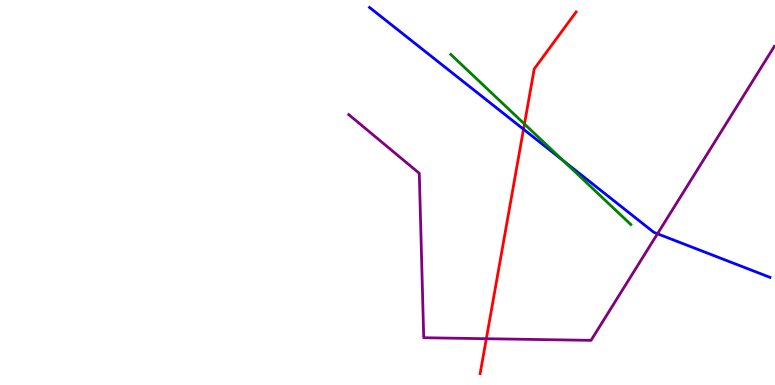[{'lines': ['blue', 'red'], 'intersections': [{'x': 6.76, 'y': 6.64}]}, {'lines': ['green', 'red'], 'intersections': [{'x': 6.77, 'y': 6.78}]}, {'lines': ['purple', 'red'], 'intersections': [{'x': 6.28, 'y': 1.2}]}, {'lines': ['blue', 'green'], 'intersections': [{'x': 7.27, 'y': 5.83}]}, {'lines': ['blue', 'purple'], 'intersections': [{'x': 8.48, 'y': 3.93}]}, {'lines': ['green', 'purple'], 'intersections': []}]